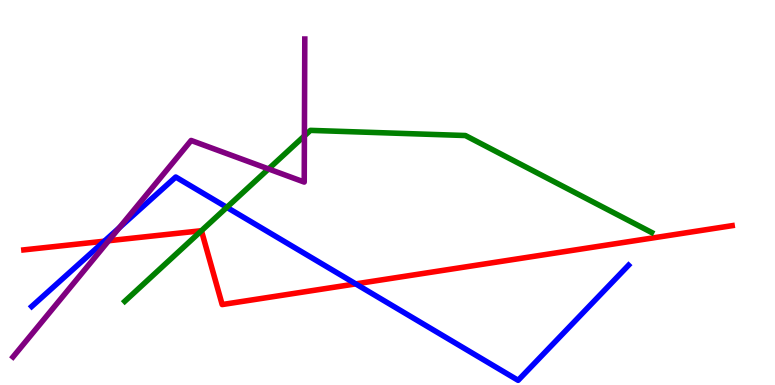[{'lines': ['blue', 'red'], 'intersections': [{'x': 1.35, 'y': 3.74}, {'x': 4.59, 'y': 2.63}]}, {'lines': ['green', 'red'], 'intersections': [{'x': 2.6, 'y': 4.01}]}, {'lines': ['purple', 'red'], 'intersections': [{'x': 1.4, 'y': 3.75}]}, {'lines': ['blue', 'green'], 'intersections': [{'x': 2.93, 'y': 4.61}]}, {'lines': ['blue', 'purple'], 'intersections': [{'x': 1.54, 'y': 4.08}]}, {'lines': ['green', 'purple'], 'intersections': [{'x': 3.46, 'y': 5.61}, {'x': 3.93, 'y': 6.47}]}]